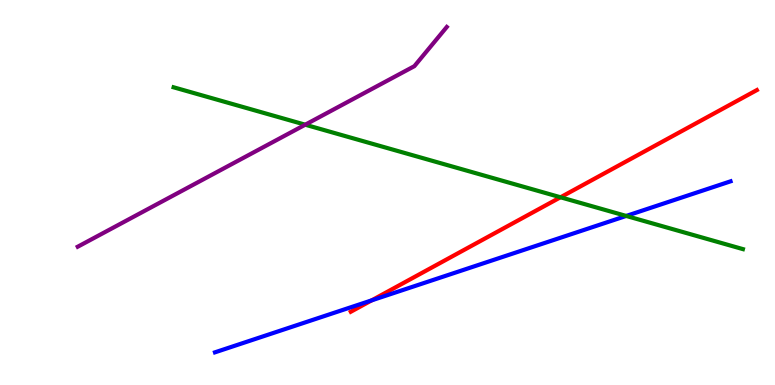[{'lines': ['blue', 'red'], 'intersections': [{'x': 4.8, 'y': 2.2}]}, {'lines': ['green', 'red'], 'intersections': [{'x': 7.23, 'y': 4.88}]}, {'lines': ['purple', 'red'], 'intersections': []}, {'lines': ['blue', 'green'], 'intersections': [{'x': 8.08, 'y': 4.39}]}, {'lines': ['blue', 'purple'], 'intersections': []}, {'lines': ['green', 'purple'], 'intersections': [{'x': 3.94, 'y': 6.76}]}]